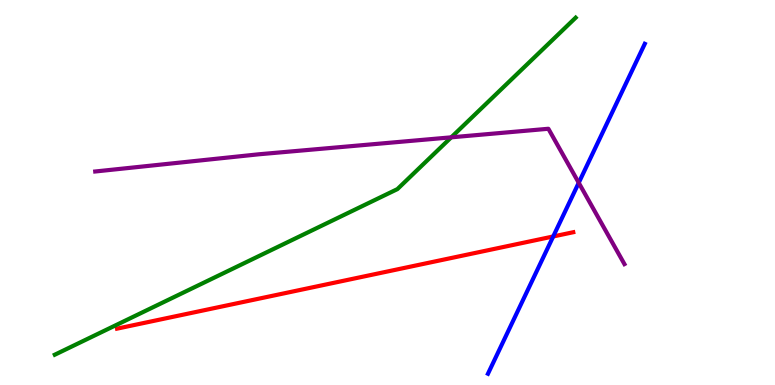[{'lines': ['blue', 'red'], 'intersections': [{'x': 7.14, 'y': 3.86}]}, {'lines': ['green', 'red'], 'intersections': []}, {'lines': ['purple', 'red'], 'intersections': []}, {'lines': ['blue', 'green'], 'intersections': []}, {'lines': ['blue', 'purple'], 'intersections': [{'x': 7.47, 'y': 5.25}]}, {'lines': ['green', 'purple'], 'intersections': [{'x': 5.82, 'y': 6.43}]}]